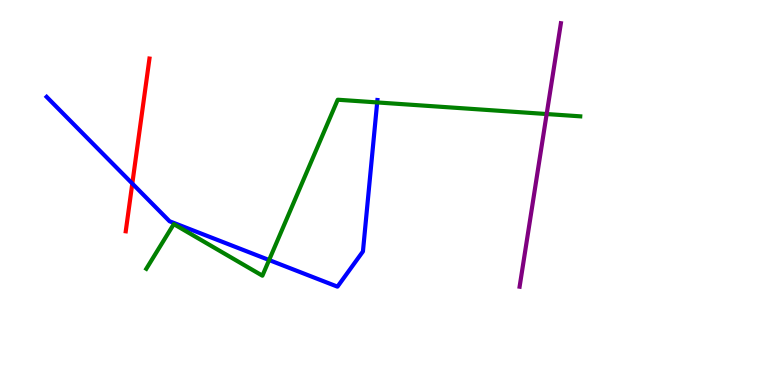[{'lines': ['blue', 'red'], 'intersections': [{'x': 1.71, 'y': 5.23}]}, {'lines': ['green', 'red'], 'intersections': []}, {'lines': ['purple', 'red'], 'intersections': []}, {'lines': ['blue', 'green'], 'intersections': [{'x': 3.47, 'y': 3.25}, {'x': 4.87, 'y': 7.34}]}, {'lines': ['blue', 'purple'], 'intersections': []}, {'lines': ['green', 'purple'], 'intersections': [{'x': 7.05, 'y': 7.04}]}]